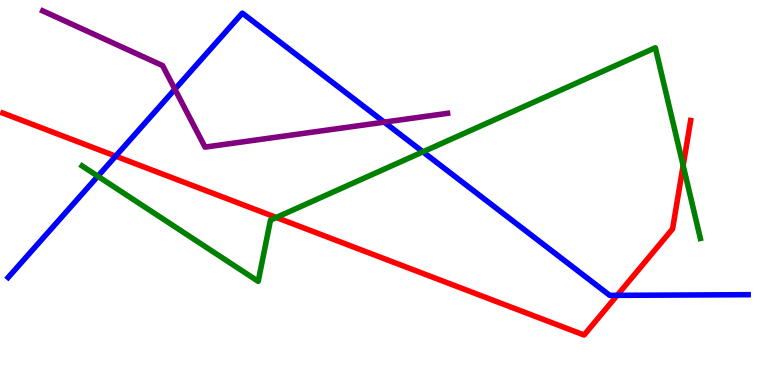[{'lines': ['blue', 'red'], 'intersections': [{'x': 1.49, 'y': 5.94}, {'x': 7.96, 'y': 2.33}]}, {'lines': ['green', 'red'], 'intersections': [{'x': 3.56, 'y': 4.35}, {'x': 8.81, 'y': 5.7}]}, {'lines': ['purple', 'red'], 'intersections': []}, {'lines': ['blue', 'green'], 'intersections': [{'x': 1.26, 'y': 5.42}, {'x': 5.46, 'y': 6.06}]}, {'lines': ['blue', 'purple'], 'intersections': [{'x': 2.26, 'y': 7.68}, {'x': 4.96, 'y': 6.83}]}, {'lines': ['green', 'purple'], 'intersections': []}]